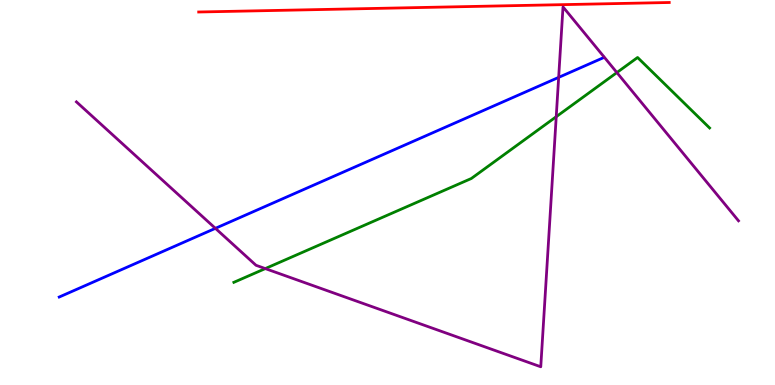[{'lines': ['blue', 'red'], 'intersections': []}, {'lines': ['green', 'red'], 'intersections': []}, {'lines': ['purple', 'red'], 'intersections': []}, {'lines': ['blue', 'green'], 'intersections': []}, {'lines': ['blue', 'purple'], 'intersections': [{'x': 2.78, 'y': 4.07}, {'x': 7.21, 'y': 7.99}]}, {'lines': ['green', 'purple'], 'intersections': [{'x': 3.42, 'y': 3.02}, {'x': 7.18, 'y': 6.97}, {'x': 7.96, 'y': 8.12}]}]